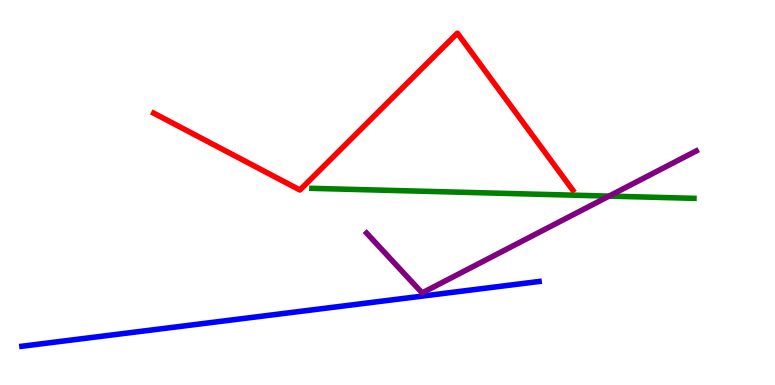[{'lines': ['blue', 'red'], 'intersections': []}, {'lines': ['green', 'red'], 'intersections': []}, {'lines': ['purple', 'red'], 'intersections': []}, {'lines': ['blue', 'green'], 'intersections': []}, {'lines': ['blue', 'purple'], 'intersections': []}, {'lines': ['green', 'purple'], 'intersections': [{'x': 7.86, 'y': 4.91}]}]